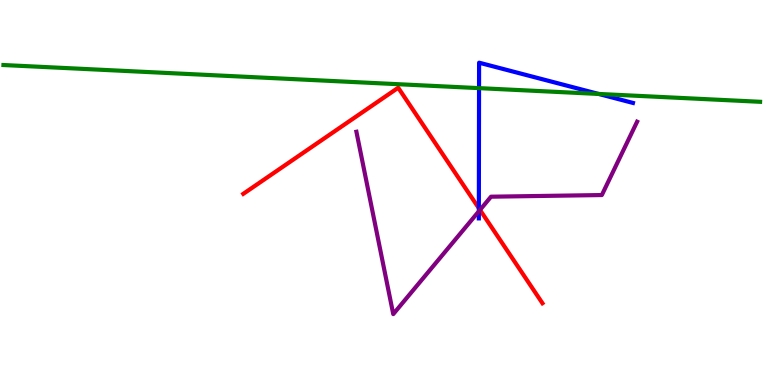[{'lines': ['blue', 'red'], 'intersections': [{'x': 6.18, 'y': 4.59}]}, {'lines': ['green', 'red'], 'intersections': []}, {'lines': ['purple', 'red'], 'intersections': [{'x': 6.19, 'y': 4.55}]}, {'lines': ['blue', 'green'], 'intersections': [{'x': 6.18, 'y': 7.71}, {'x': 7.72, 'y': 7.56}]}, {'lines': ['blue', 'purple'], 'intersections': [{'x': 6.18, 'y': 4.51}]}, {'lines': ['green', 'purple'], 'intersections': []}]